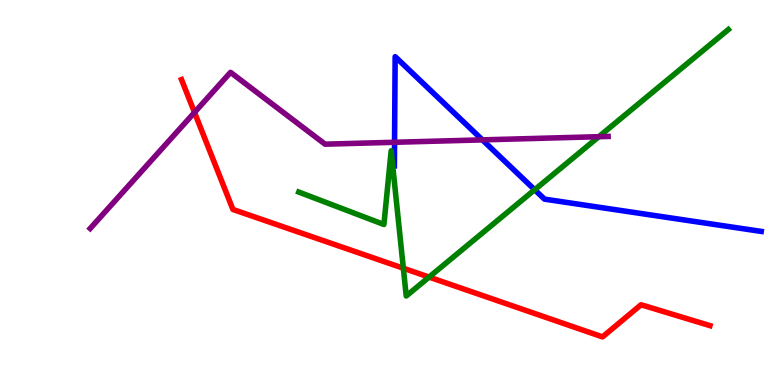[{'lines': ['blue', 'red'], 'intersections': []}, {'lines': ['green', 'red'], 'intersections': [{'x': 5.2, 'y': 3.03}, {'x': 5.54, 'y': 2.8}]}, {'lines': ['purple', 'red'], 'intersections': [{'x': 2.51, 'y': 7.08}]}, {'lines': ['blue', 'green'], 'intersections': [{'x': 6.9, 'y': 5.07}]}, {'lines': ['blue', 'purple'], 'intersections': [{'x': 5.09, 'y': 6.3}, {'x': 6.22, 'y': 6.37}]}, {'lines': ['green', 'purple'], 'intersections': [{'x': 7.73, 'y': 6.45}]}]